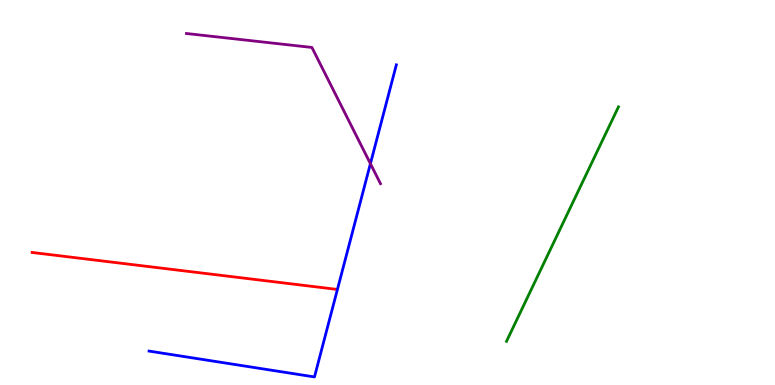[{'lines': ['blue', 'red'], 'intersections': []}, {'lines': ['green', 'red'], 'intersections': []}, {'lines': ['purple', 'red'], 'intersections': []}, {'lines': ['blue', 'green'], 'intersections': []}, {'lines': ['blue', 'purple'], 'intersections': [{'x': 4.78, 'y': 5.75}]}, {'lines': ['green', 'purple'], 'intersections': []}]